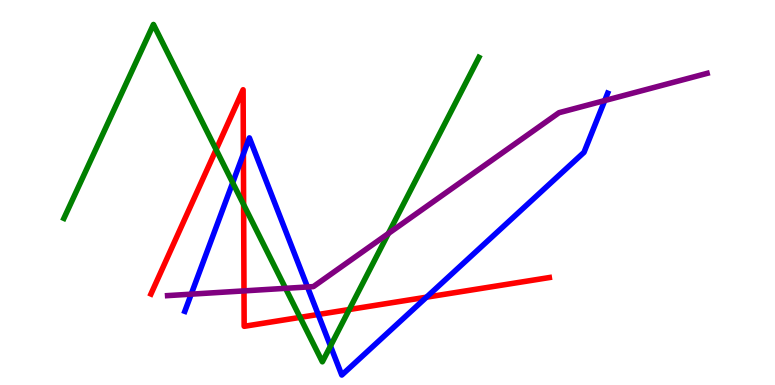[{'lines': ['blue', 'red'], 'intersections': [{'x': 3.14, 'y': 6.0}, {'x': 4.11, 'y': 1.83}, {'x': 5.5, 'y': 2.28}]}, {'lines': ['green', 'red'], 'intersections': [{'x': 2.79, 'y': 6.11}, {'x': 3.14, 'y': 4.69}, {'x': 3.87, 'y': 1.76}, {'x': 4.51, 'y': 1.96}]}, {'lines': ['purple', 'red'], 'intersections': [{'x': 3.15, 'y': 2.44}]}, {'lines': ['blue', 'green'], 'intersections': [{'x': 3.0, 'y': 5.25}, {'x': 4.26, 'y': 1.01}]}, {'lines': ['blue', 'purple'], 'intersections': [{'x': 2.47, 'y': 2.36}, {'x': 3.97, 'y': 2.55}, {'x': 7.8, 'y': 7.39}]}, {'lines': ['green', 'purple'], 'intersections': [{'x': 3.68, 'y': 2.51}, {'x': 5.01, 'y': 3.93}]}]